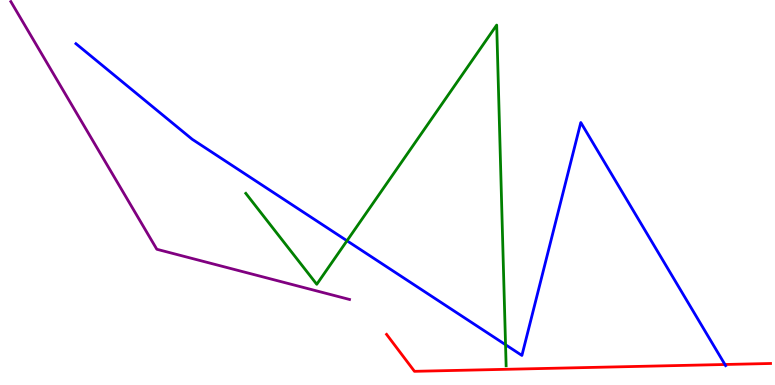[{'lines': ['blue', 'red'], 'intersections': [{'x': 9.35, 'y': 0.533}]}, {'lines': ['green', 'red'], 'intersections': []}, {'lines': ['purple', 'red'], 'intersections': []}, {'lines': ['blue', 'green'], 'intersections': [{'x': 4.48, 'y': 3.75}, {'x': 6.52, 'y': 1.05}]}, {'lines': ['blue', 'purple'], 'intersections': []}, {'lines': ['green', 'purple'], 'intersections': []}]